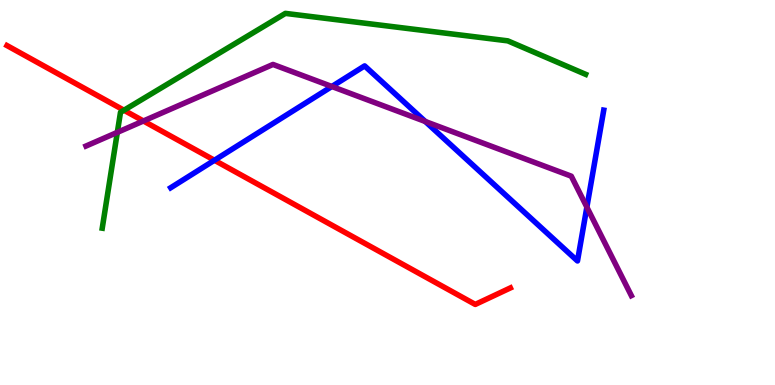[{'lines': ['blue', 'red'], 'intersections': [{'x': 2.77, 'y': 5.84}]}, {'lines': ['green', 'red'], 'intersections': [{'x': 1.6, 'y': 7.14}]}, {'lines': ['purple', 'red'], 'intersections': [{'x': 1.85, 'y': 6.86}]}, {'lines': ['blue', 'green'], 'intersections': []}, {'lines': ['blue', 'purple'], 'intersections': [{'x': 4.28, 'y': 7.75}, {'x': 5.49, 'y': 6.84}, {'x': 7.57, 'y': 4.62}]}, {'lines': ['green', 'purple'], 'intersections': [{'x': 1.51, 'y': 6.56}]}]